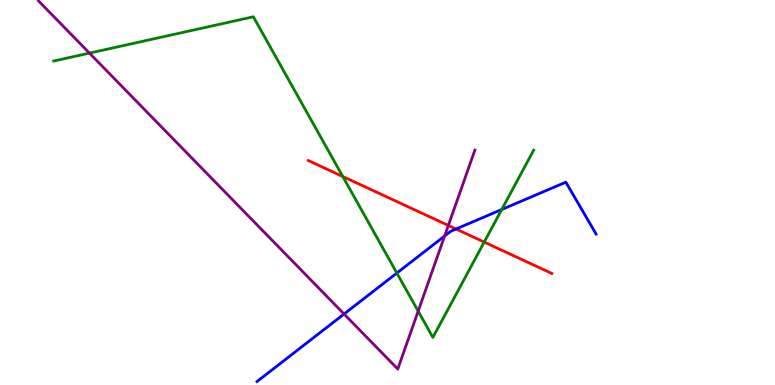[{'lines': ['blue', 'red'], 'intersections': [{'x': 5.88, 'y': 4.05}]}, {'lines': ['green', 'red'], 'intersections': [{'x': 4.42, 'y': 5.42}, {'x': 6.25, 'y': 3.71}]}, {'lines': ['purple', 'red'], 'intersections': [{'x': 5.79, 'y': 4.14}]}, {'lines': ['blue', 'green'], 'intersections': [{'x': 5.12, 'y': 2.91}, {'x': 6.47, 'y': 4.56}]}, {'lines': ['blue', 'purple'], 'intersections': [{'x': 4.44, 'y': 1.84}, {'x': 5.74, 'y': 3.87}]}, {'lines': ['green', 'purple'], 'intersections': [{'x': 1.15, 'y': 8.62}, {'x': 5.4, 'y': 1.92}]}]